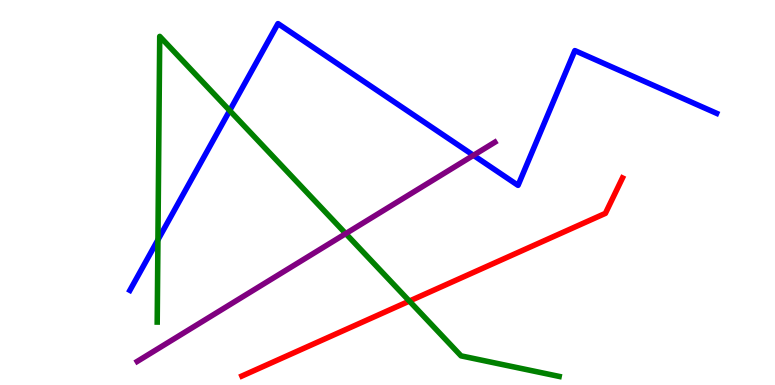[{'lines': ['blue', 'red'], 'intersections': []}, {'lines': ['green', 'red'], 'intersections': [{'x': 5.28, 'y': 2.18}]}, {'lines': ['purple', 'red'], 'intersections': []}, {'lines': ['blue', 'green'], 'intersections': [{'x': 2.04, 'y': 3.77}, {'x': 2.96, 'y': 7.13}]}, {'lines': ['blue', 'purple'], 'intersections': [{'x': 6.11, 'y': 5.97}]}, {'lines': ['green', 'purple'], 'intersections': [{'x': 4.46, 'y': 3.93}]}]